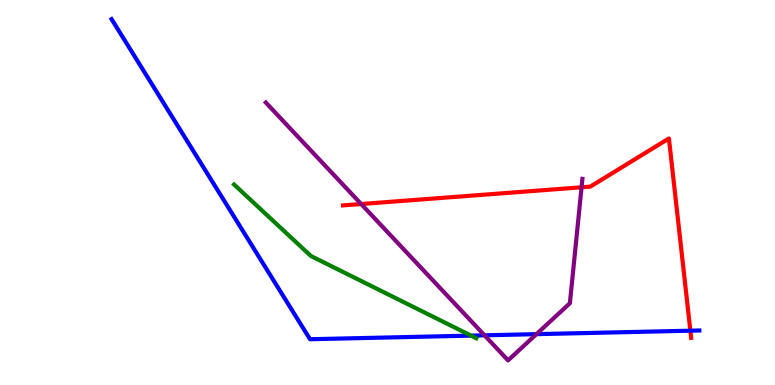[{'lines': ['blue', 'red'], 'intersections': [{'x': 8.91, 'y': 1.41}]}, {'lines': ['green', 'red'], 'intersections': []}, {'lines': ['purple', 'red'], 'intersections': [{'x': 4.66, 'y': 4.7}, {'x': 7.5, 'y': 5.14}]}, {'lines': ['blue', 'green'], 'intersections': [{'x': 6.08, 'y': 1.28}]}, {'lines': ['blue', 'purple'], 'intersections': [{'x': 6.25, 'y': 1.29}, {'x': 6.92, 'y': 1.32}]}, {'lines': ['green', 'purple'], 'intersections': []}]